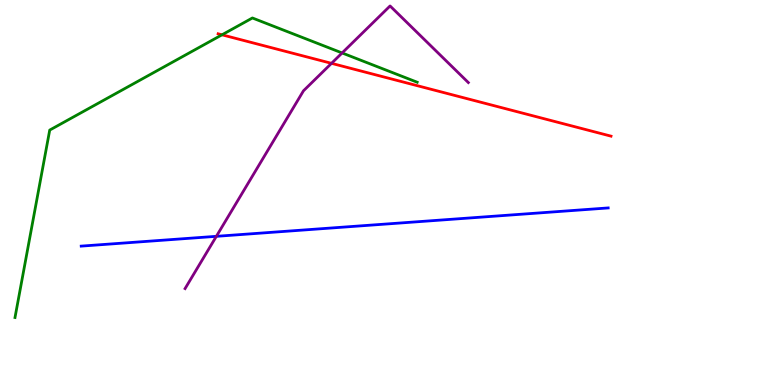[{'lines': ['blue', 'red'], 'intersections': []}, {'lines': ['green', 'red'], 'intersections': [{'x': 2.86, 'y': 9.1}]}, {'lines': ['purple', 'red'], 'intersections': [{'x': 4.28, 'y': 8.35}]}, {'lines': ['blue', 'green'], 'intersections': []}, {'lines': ['blue', 'purple'], 'intersections': [{'x': 2.79, 'y': 3.86}]}, {'lines': ['green', 'purple'], 'intersections': [{'x': 4.41, 'y': 8.62}]}]